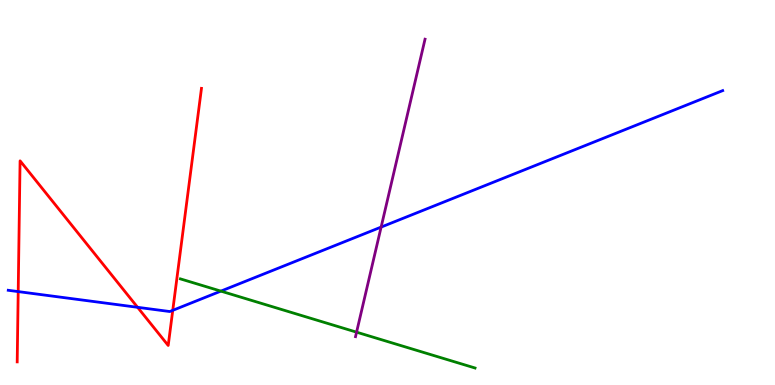[{'lines': ['blue', 'red'], 'intersections': [{'x': 0.235, 'y': 2.43}, {'x': 1.78, 'y': 2.02}, {'x': 2.23, 'y': 1.94}]}, {'lines': ['green', 'red'], 'intersections': []}, {'lines': ['purple', 'red'], 'intersections': []}, {'lines': ['blue', 'green'], 'intersections': [{'x': 2.85, 'y': 2.44}]}, {'lines': ['blue', 'purple'], 'intersections': [{'x': 4.92, 'y': 4.1}]}, {'lines': ['green', 'purple'], 'intersections': [{'x': 4.6, 'y': 1.37}]}]